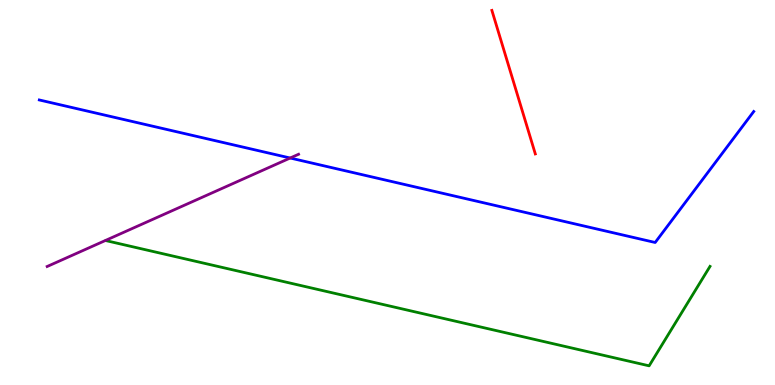[{'lines': ['blue', 'red'], 'intersections': []}, {'lines': ['green', 'red'], 'intersections': []}, {'lines': ['purple', 'red'], 'intersections': []}, {'lines': ['blue', 'green'], 'intersections': []}, {'lines': ['blue', 'purple'], 'intersections': [{'x': 3.74, 'y': 5.9}]}, {'lines': ['green', 'purple'], 'intersections': []}]